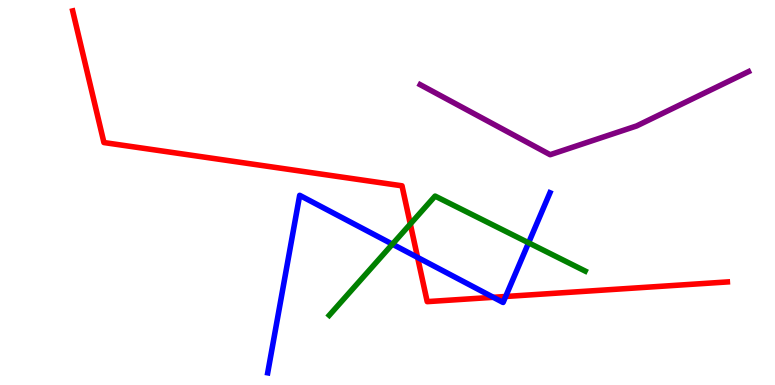[{'lines': ['blue', 'red'], 'intersections': [{'x': 5.39, 'y': 3.31}, {'x': 6.37, 'y': 2.28}, {'x': 6.52, 'y': 2.3}]}, {'lines': ['green', 'red'], 'intersections': [{'x': 5.29, 'y': 4.18}]}, {'lines': ['purple', 'red'], 'intersections': []}, {'lines': ['blue', 'green'], 'intersections': [{'x': 5.06, 'y': 3.66}, {'x': 6.82, 'y': 3.69}]}, {'lines': ['blue', 'purple'], 'intersections': []}, {'lines': ['green', 'purple'], 'intersections': []}]